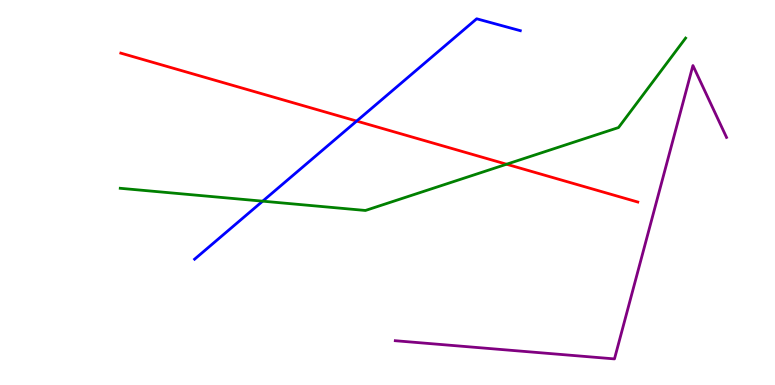[{'lines': ['blue', 'red'], 'intersections': [{'x': 4.6, 'y': 6.86}]}, {'lines': ['green', 'red'], 'intersections': [{'x': 6.54, 'y': 5.73}]}, {'lines': ['purple', 'red'], 'intersections': []}, {'lines': ['blue', 'green'], 'intersections': [{'x': 3.39, 'y': 4.77}]}, {'lines': ['blue', 'purple'], 'intersections': []}, {'lines': ['green', 'purple'], 'intersections': []}]